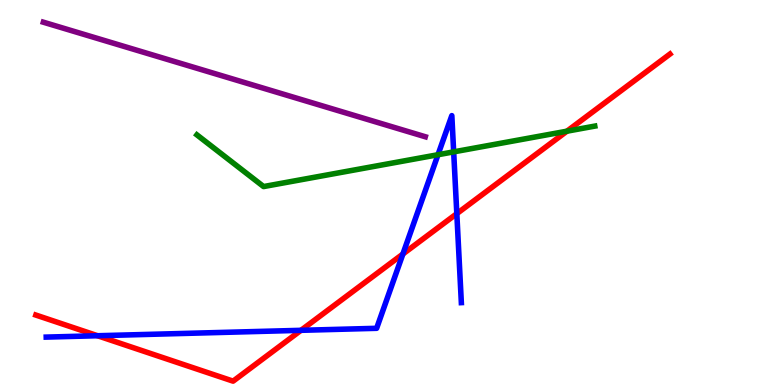[{'lines': ['blue', 'red'], 'intersections': [{'x': 1.26, 'y': 1.28}, {'x': 3.88, 'y': 1.42}, {'x': 5.2, 'y': 3.4}, {'x': 5.89, 'y': 4.45}]}, {'lines': ['green', 'red'], 'intersections': [{'x': 7.32, 'y': 6.59}]}, {'lines': ['purple', 'red'], 'intersections': []}, {'lines': ['blue', 'green'], 'intersections': [{'x': 5.65, 'y': 5.98}, {'x': 5.85, 'y': 6.06}]}, {'lines': ['blue', 'purple'], 'intersections': []}, {'lines': ['green', 'purple'], 'intersections': []}]